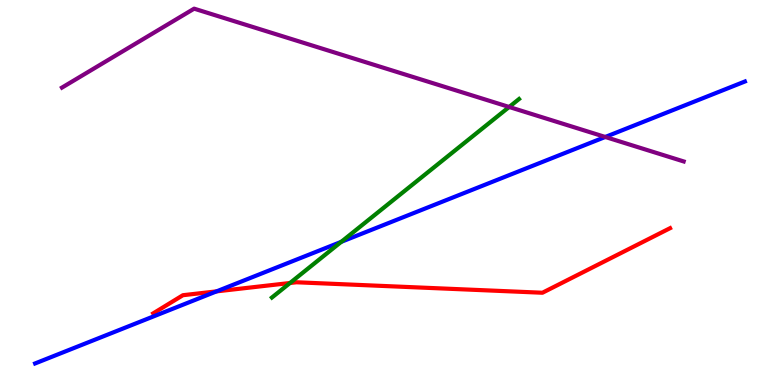[{'lines': ['blue', 'red'], 'intersections': [{'x': 2.79, 'y': 2.43}]}, {'lines': ['green', 'red'], 'intersections': [{'x': 3.74, 'y': 2.65}]}, {'lines': ['purple', 'red'], 'intersections': []}, {'lines': ['blue', 'green'], 'intersections': [{'x': 4.4, 'y': 3.72}]}, {'lines': ['blue', 'purple'], 'intersections': [{'x': 7.81, 'y': 6.44}]}, {'lines': ['green', 'purple'], 'intersections': [{'x': 6.57, 'y': 7.22}]}]